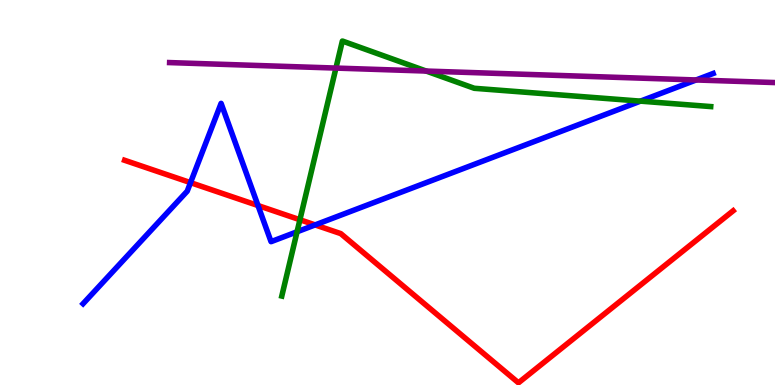[{'lines': ['blue', 'red'], 'intersections': [{'x': 2.46, 'y': 5.26}, {'x': 3.33, 'y': 4.66}, {'x': 4.07, 'y': 4.16}]}, {'lines': ['green', 'red'], 'intersections': [{'x': 3.87, 'y': 4.29}]}, {'lines': ['purple', 'red'], 'intersections': []}, {'lines': ['blue', 'green'], 'intersections': [{'x': 3.83, 'y': 3.98}, {'x': 8.26, 'y': 7.37}]}, {'lines': ['blue', 'purple'], 'intersections': [{'x': 8.98, 'y': 7.92}]}, {'lines': ['green', 'purple'], 'intersections': [{'x': 4.33, 'y': 8.23}, {'x': 5.5, 'y': 8.15}]}]